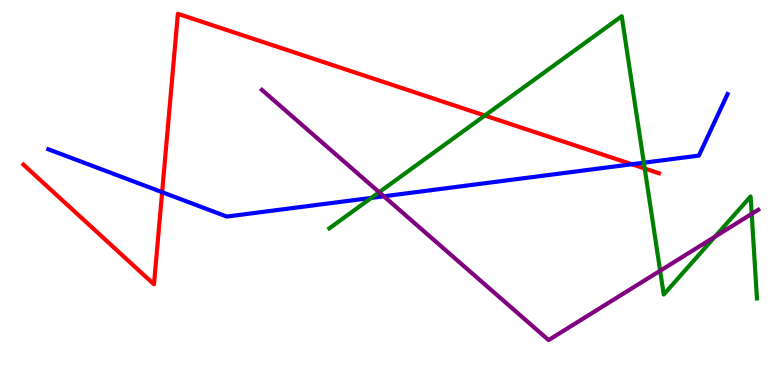[{'lines': ['blue', 'red'], 'intersections': [{'x': 2.09, 'y': 5.01}, {'x': 8.15, 'y': 5.73}]}, {'lines': ['green', 'red'], 'intersections': [{'x': 6.26, 'y': 7.0}, {'x': 8.32, 'y': 5.62}]}, {'lines': ['purple', 'red'], 'intersections': []}, {'lines': ['blue', 'green'], 'intersections': [{'x': 4.79, 'y': 4.86}, {'x': 8.31, 'y': 5.77}]}, {'lines': ['blue', 'purple'], 'intersections': [{'x': 4.95, 'y': 4.9}]}, {'lines': ['green', 'purple'], 'intersections': [{'x': 4.89, 'y': 5.01}, {'x': 8.52, 'y': 2.97}, {'x': 9.23, 'y': 3.85}, {'x': 9.7, 'y': 4.44}]}]